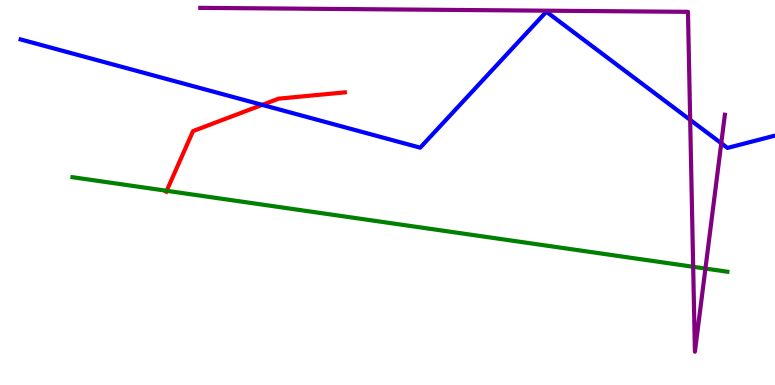[{'lines': ['blue', 'red'], 'intersections': [{'x': 3.38, 'y': 7.28}]}, {'lines': ['green', 'red'], 'intersections': [{'x': 2.15, 'y': 5.04}]}, {'lines': ['purple', 'red'], 'intersections': []}, {'lines': ['blue', 'green'], 'intersections': []}, {'lines': ['blue', 'purple'], 'intersections': [{'x': 8.91, 'y': 6.89}, {'x': 9.31, 'y': 6.28}]}, {'lines': ['green', 'purple'], 'intersections': [{'x': 8.94, 'y': 3.07}, {'x': 9.1, 'y': 3.02}]}]